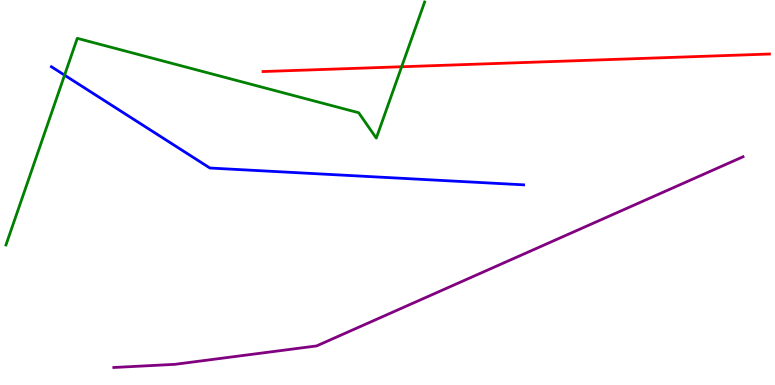[{'lines': ['blue', 'red'], 'intersections': []}, {'lines': ['green', 'red'], 'intersections': [{'x': 5.18, 'y': 8.27}]}, {'lines': ['purple', 'red'], 'intersections': []}, {'lines': ['blue', 'green'], 'intersections': [{'x': 0.833, 'y': 8.05}]}, {'lines': ['blue', 'purple'], 'intersections': []}, {'lines': ['green', 'purple'], 'intersections': []}]